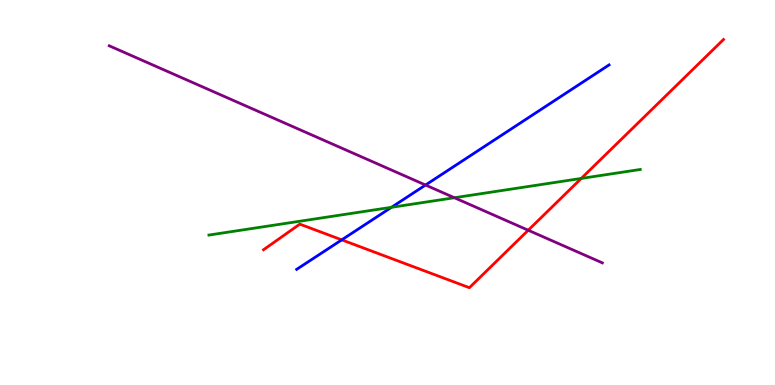[{'lines': ['blue', 'red'], 'intersections': [{'x': 4.41, 'y': 3.77}]}, {'lines': ['green', 'red'], 'intersections': [{'x': 7.5, 'y': 5.37}]}, {'lines': ['purple', 'red'], 'intersections': [{'x': 6.82, 'y': 4.02}]}, {'lines': ['blue', 'green'], 'intersections': [{'x': 5.05, 'y': 4.62}]}, {'lines': ['blue', 'purple'], 'intersections': [{'x': 5.49, 'y': 5.19}]}, {'lines': ['green', 'purple'], 'intersections': [{'x': 5.86, 'y': 4.86}]}]